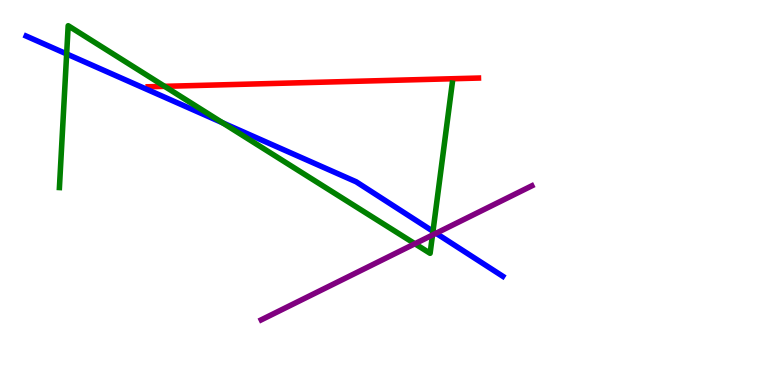[{'lines': ['blue', 'red'], 'intersections': []}, {'lines': ['green', 'red'], 'intersections': [{'x': 2.12, 'y': 7.76}]}, {'lines': ['purple', 'red'], 'intersections': []}, {'lines': ['blue', 'green'], 'intersections': [{'x': 0.86, 'y': 8.6}, {'x': 2.87, 'y': 6.81}, {'x': 5.59, 'y': 3.99}]}, {'lines': ['blue', 'purple'], 'intersections': [{'x': 5.63, 'y': 3.94}]}, {'lines': ['green', 'purple'], 'intersections': [{'x': 5.35, 'y': 3.67}, {'x': 5.58, 'y': 3.9}]}]